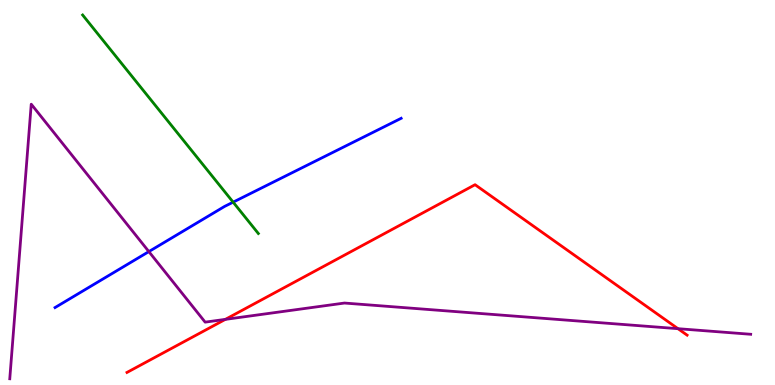[{'lines': ['blue', 'red'], 'intersections': []}, {'lines': ['green', 'red'], 'intersections': []}, {'lines': ['purple', 'red'], 'intersections': [{'x': 2.91, 'y': 1.7}, {'x': 8.75, 'y': 1.46}]}, {'lines': ['blue', 'green'], 'intersections': [{'x': 3.01, 'y': 4.75}]}, {'lines': ['blue', 'purple'], 'intersections': [{'x': 1.92, 'y': 3.46}]}, {'lines': ['green', 'purple'], 'intersections': []}]